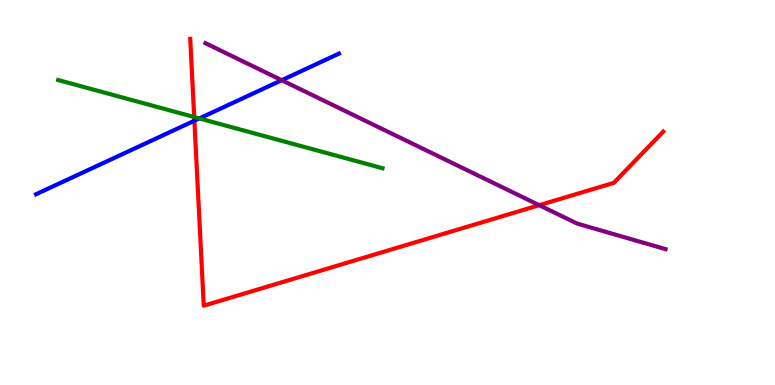[{'lines': ['blue', 'red'], 'intersections': [{'x': 2.51, 'y': 6.86}]}, {'lines': ['green', 'red'], 'intersections': [{'x': 2.51, 'y': 6.96}]}, {'lines': ['purple', 'red'], 'intersections': [{'x': 6.96, 'y': 4.67}]}, {'lines': ['blue', 'green'], 'intersections': [{'x': 2.57, 'y': 6.92}]}, {'lines': ['blue', 'purple'], 'intersections': [{'x': 3.64, 'y': 7.92}]}, {'lines': ['green', 'purple'], 'intersections': []}]